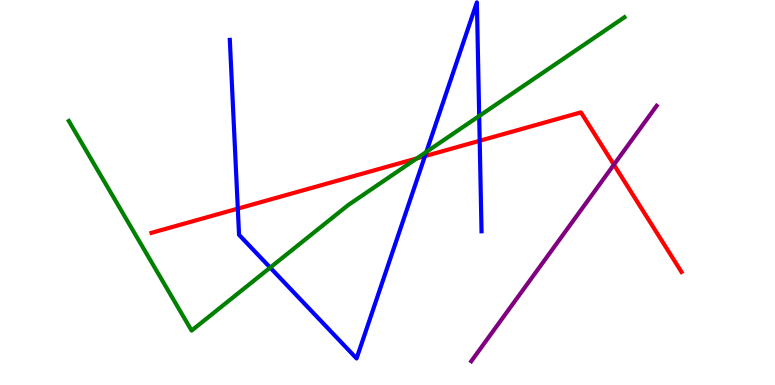[{'lines': ['blue', 'red'], 'intersections': [{'x': 3.07, 'y': 4.58}, {'x': 5.48, 'y': 5.94}, {'x': 6.19, 'y': 6.34}]}, {'lines': ['green', 'red'], 'intersections': [{'x': 5.38, 'y': 5.89}]}, {'lines': ['purple', 'red'], 'intersections': [{'x': 7.92, 'y': 5.72}]}, {'lines': ['blue', 'green'], 'intersections': [{'x': 3.49, 'y': 3.05}, {'x': 5.5, 'y': 6.05}, {'x': 6.18, 'y': 6.99}]}, {'lines': ['blue', 'purple'], 'intersections': []}, {'lines': ['green', 'purple'], 'intersections': []}]